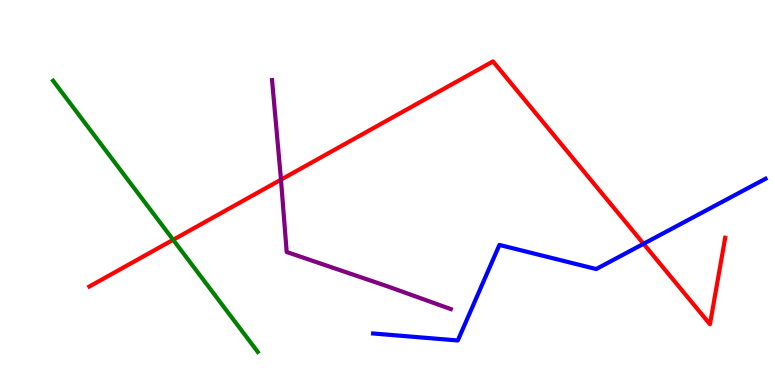[{'lines': ['blue', 'red'], 'intersections': [{'x': 8.3, 'y': 3.67}]}, {'lines': ['green', 'red'], 'intersections': [{'x': 2.23, 'y': 3.77}]}, {'lines': ['purple', 'red'], 'intersections': [{'x': 3.63, 'y': 5.33}]}, {'lines': ['blue', 'green'], 'intersections': []}, {'lines': ['blue', 'purple'], 'intersections': []}, {'lines': ['green', 'purple'], 'intersections': []}]